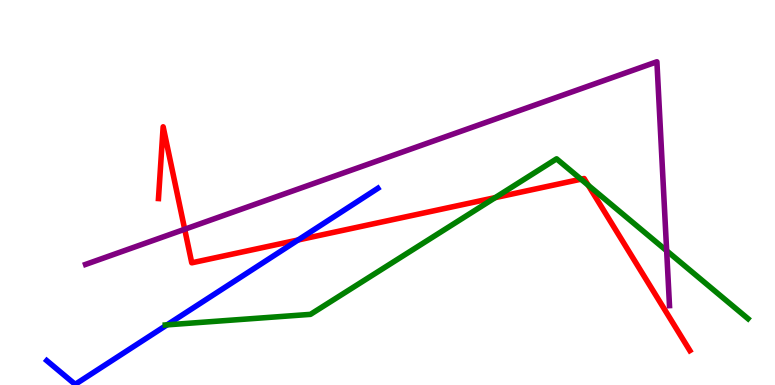[{'lines': ['blue', 'red'], 'intersections': [{'x': 3.85, 'y': 3.77}]}, {'lines': ['green', 'red'], 'intersections': [{'x': 6.39, 'y': 4.87}, {'x': 7.5, 'y': 5.35}, {'x': 7.59, 'y': 5.19}]}, {'lines': ['purple', 'red'], 'intersections': [{'x': 2.38, 'y': 4.05}]}, {'lines': ['blue', 'green'], 'intersections': [{'x': 2.16, 'y': 1.56}]}, {'lines': ['blue', 'purple'], 'intersections': []}, {'lines': ['green', 'purple'], 'intersections': [{'x': 8.6, 'y': 3.49}]}]